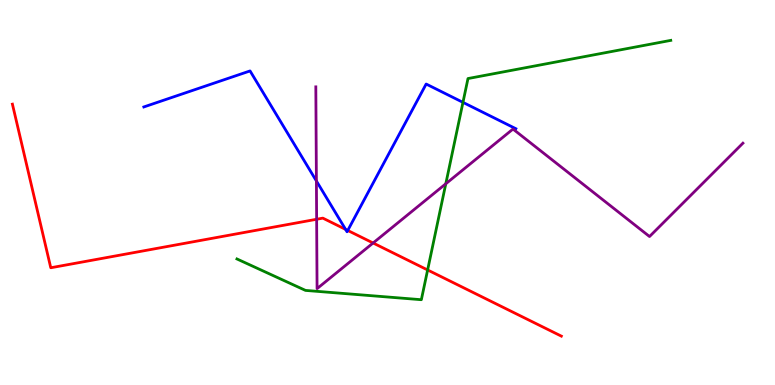[{'lines': ['blue', 'red'], 'intersections': [{'x': 4.46, 'y': 4.04}, {'x': 4.49, 'y': 4.01}]}, {'lines': ['green', 'red'], 'intersections': [{'x': 5.52, 'y': 2.99}]}, {'lines': ['purple', 'red'], 'intersections': [{'x': 4.09, 'y': 4.3}, {'x': 4.81, 'y': 3.69}]}, {'lines': ['blue', 'green'], 'intersections': [{'x': 5.97, 'y': 7.34}]}, {'lines': ['blue', 'purple'], 'intersections': [{'x': 4.08, 'y': 5.3}]}, {'lines': ['green', 'purple'], 'intersections': [{'x': 5.75, 'y': 5.23}]}]